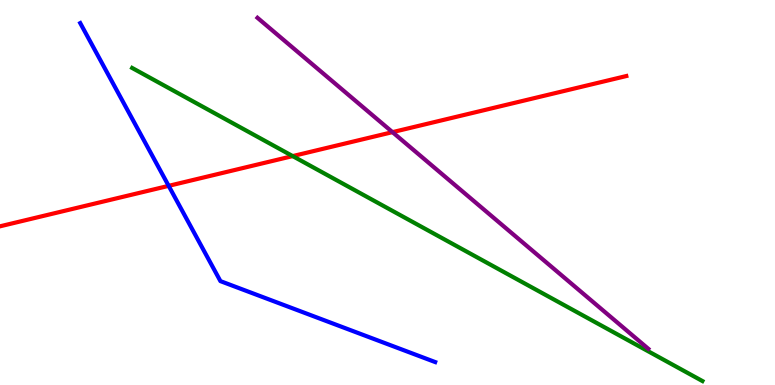[{'lines': ['blue', 'red'], 'intersections': [{'x': 2.18, 'y': 5.17}]}, {'lines': ['green', 'red'], 'intersections': [{'x': 3.78, 'y': 5.95}]}, {'lines': ['purple', 'red'], 'intersections': [{'x': 5.06, 'y': 6.57}]}, {'lines': ['blue', 'green'], 'intersections': []}, {'lines': ['blue', 'purple'], 'intersections': []}, {'lines': ['green', 'purple'], 'intersections': []}]